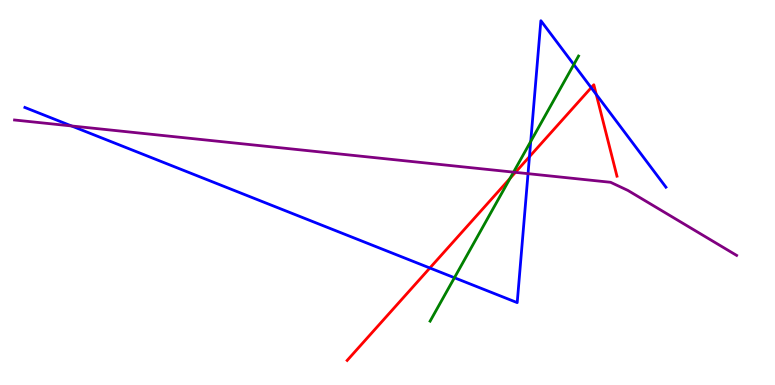[{'lines': ['blue', 'red'], 'intersections': [{'x': 5.55, 'y': 3.04}, {'x': 6.83, 'y': 5.93}, {'x': 7.63, 'y': 7.72}, {'x': 7.69, 'y': 7.55}]}, {'lines': ['green', 'red'], 'intersections': [{'x': 6.58, 'y': 5.37}]}, {'lines': ['purple', 'red'], 'intersections': [{'x': 6.65, 'y': 5.52}]}, {'lines': ['blue', 'green'], 'intersections': [{'x': 5.86, 'y': 2.79}, {'x': 6.85, 'y': 6.33}, {'x': 7.4, 'y': 8.32}]}, {'lines': ['blue', 'purple'], 'intersections': [{'x': 0.923, 'y': 6.73}, {'x': 6.81, 'y': 5.49}]}, {'lines': ['green', 'purple'], 'intersections': [{'x': 6.63, 'y': 5.53}]}]